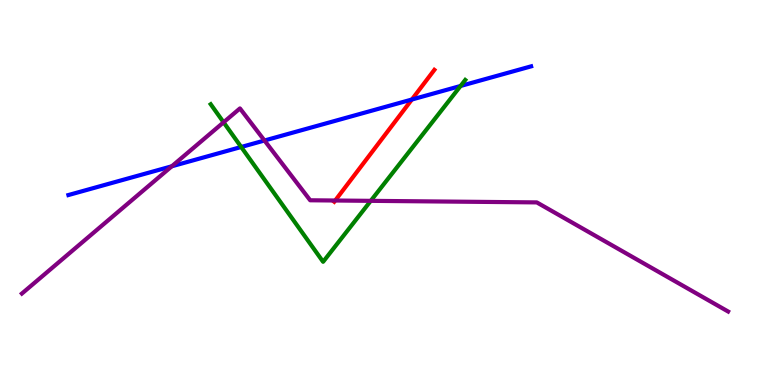[{'lines': ['blue', 'red'], 'intersections': [{'x': 5.31, 'y': 7.42}]}, {'lines': ['green', 'red'], 'intersections': []}, {'lines': ['purple', 'red'], 'intersections': [{'x': 4.33, 'y': 4.79}]}, {'lines': ['blue', 'green'], 'intersections': [{'x': 3.11, 'y': 6.18}, {'x': 5.94, 'y': 7.77}]}, {'lines': ['blue', 'purple'], 'intersections': [{'x': 2.22, 'y': 5.68}, {'x': 3.41, 'y': 6.35}]}, {'lines': ['green', 'purple'], 'intersections': [{'x': 2.89, 'y': 6.82}, {'x': 4.78, 'y': 4.78}]}]